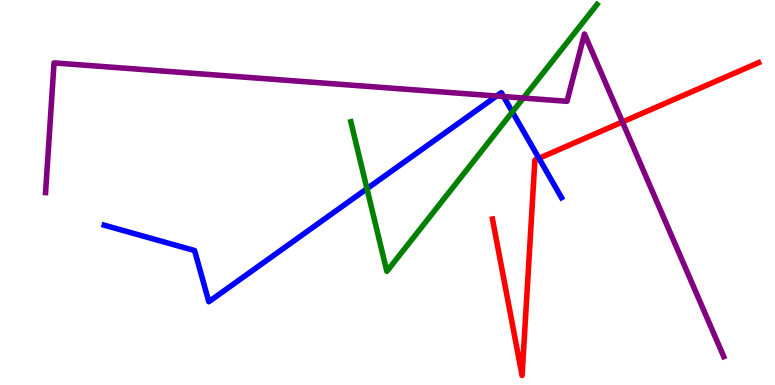[{'lines': ['blue', 'red'], 'intersections': [{'x': 6.95, 'y': 5.89}]}, {'lines': ['green', 'red'], 'intersections': []}, {'lines': ['purple', 'red'], 'intersections': [{'x': 8.03, 'y': 6.83}]}, {'lines': ['blue', 'green'], 'intersections': [{'x': 4.73, 'y': 5.1}, {'x': 6.61, 'y': 7.09}]}, {'lines': ['blue', 'purple'], 'intersections': [{'x': 6.41, 'y': 7.51}, {'x': 6.5, 'y': 7.49}]}, {'lines': ['green', 'purple'], 'intersections': [{'x': 6.75, 'y': 7.45}]}]